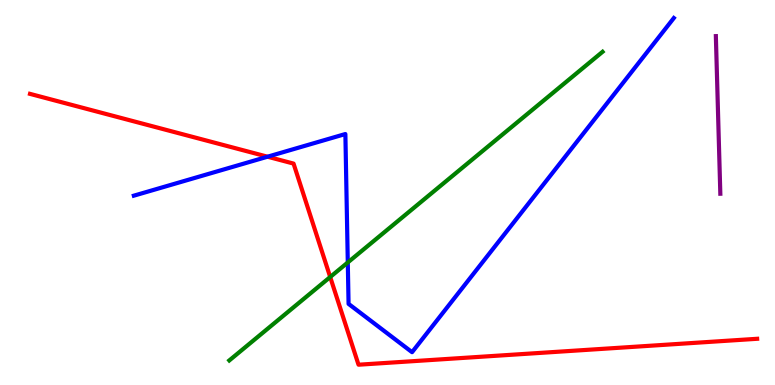[{'lines': ['blue', 'red'], 'intersections': [{'x': 3.45, 'y': 5.93}]}, {'lines': ['green', 'red'], 'intersections': [{'x': 4.26, 'y': 2.8}]}, {'lines': ['purple', 'red'], 'intersections': []}, {'lines': ['blue', 'green'], 'intersections': [{'x': 4.49, 'y': 3.18}]}, {'lines': ['blue', 'purple'], 'intersections': []}, {'lines': ['green', 'purple'], 'intersections': []}]